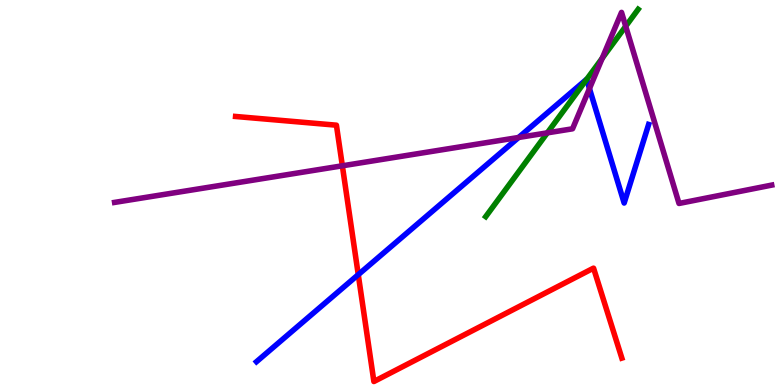[{'lines': ['blue', 'red'], 'intersections': [{'x': 4.62, 'y': 2.87}]}, {'lines': ['green', 'red'], 'intersections': []}, {'lines': ['purple', 'red'], 'intersections': [{'x': 4.42, 'y': 5.69}]}, {'lines': ['blue', 'green'], 'intersections': [{'x': 7.57, 'y': 7.94}]}, {'lines': ['blue', 'purple'], 'intersections': [{'x': 6.69, 'y': 6.43}, {'x': 7.61, 'y': 7.7}]}, {'lines': ['green', 'purple'], 'intersections': [{'x': 7.06, 'y': 6.55}, {'x': 7.77, 'y': 8.49}, {'x': 8.07, 'y': 9.32}]}]